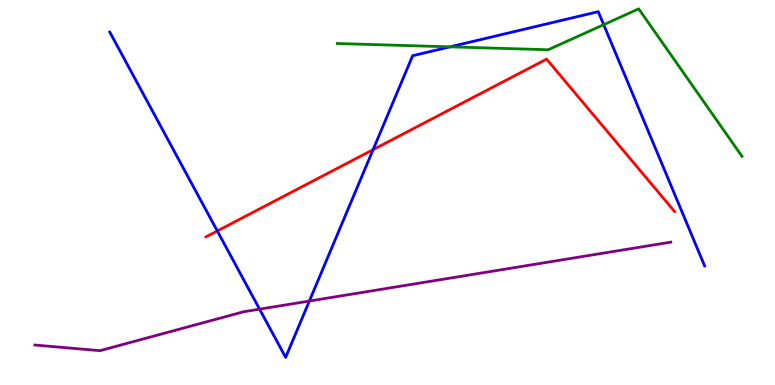[{'lines': ['blue', 'red'], 'intersections': [{'x': 2.8, 'y': 4.0}, {'x': 4.81, 'y': 6.11}]}, {'lines': ['green', 'red'], 'intersections': []}, {'lines': ['purple', 'red'], 'intersections': []}, {'lines': ['blue', 'green'], 'intersections': [{'x': 5.81, 'y': 8.78}, {'x': 7.79, 'y': 9.36}]}, {'lines': ['blue', 'purple'], 'intersections': [{'x': 3.35, 'y': 1.97}, {'x': 3.99, 'y': 2.18}]}, {'lines': ['green', 'purple'], 'intersections': []}]